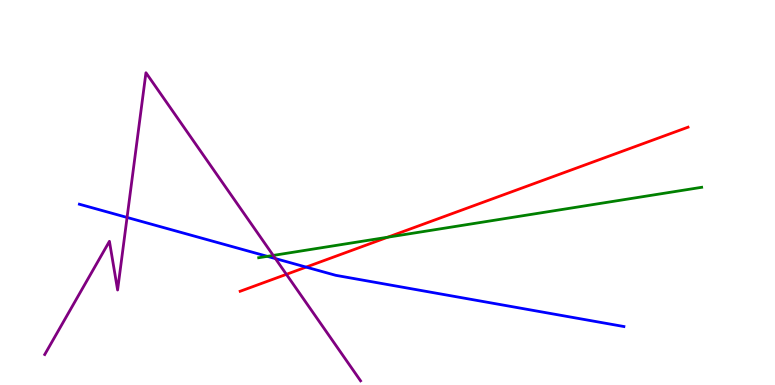[{'lines': ['blue', 'red'], 'intersections': [{'x': 3.95, 'y': 3.06}]}, {'lines': ['green', 'red'], 'intersections': [{'x': 5.0, 'y': 3.84}]}, {'lines': ['purple', 'red'], 'intersections': [{'x': 3.7, 'y': 2.87}]}, {'lines': ['blue', 'green'], 'intersections': [{'x': 3.45, 'y': 3.34}]}, {'lines': ['blue', 'purple'], 'intersections': [{'x': 1.64, 'y': 4.35}, {'x': 3.55, 'y': 3.28}]}, {'lines': ['green', 'purple'], 'intersections': [{'x': 3.53, 'y': 3.37}]}]